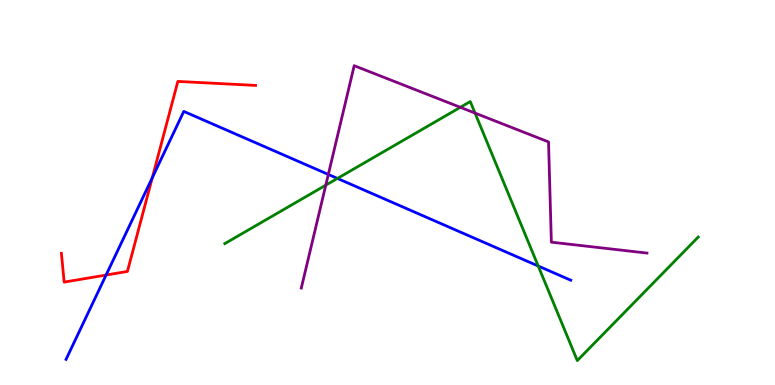[{'lines': ['blue', 'red'], 'intersections': [{'x': 1.37, 'y': 2.86}, {'x': 1.97, 'y': 5.38}]}, {'lines': ['green', 'red'], 'intersections': []}, {'lines': ['purple', 'red'], 'intersections': []}, {'lines': ['blue', 'green'], 'intersections': [{'x': 4.35, 'y': 5.37}, {'x': 6.94, 'y': 3.09}]}, {'lines': ['blue', 'purple'], 'intersections': [{'x': 4.24, 'y': 5.47}]}, {'lines': ['green', 'purple'], 'intersections': [{'x': 4.2, 'y': 5.19}, {'x': 5.94, 'y': 7.21}, {'x': 6.13, 'y': 7.06}]}]